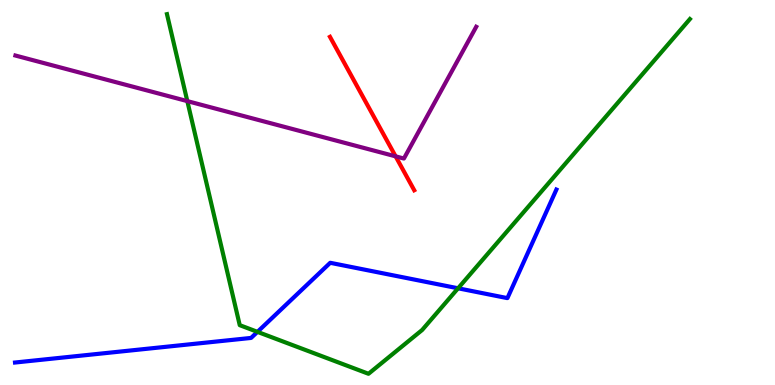[{'lines': ['blue', 'red'], 'intersections': []}, {'lines': ['green', 'red'], 'intersections': []}, {'lines': ['purple', 'red'], 'intersections': [{'x': 5.1, 'y': 5.94}]}, {'lines': ['blue', 'green'], 'intersections': [{'x': 3.32, 'y': 1.38}, {'x': 5.91, 'y': 2.51}]}, {'lines': ['blue', 'purple'], 'intersections': []}, {'lines': ['green', 'purple'], 'intersections': [{'x': 2.42, 'y': 7.37}]}]